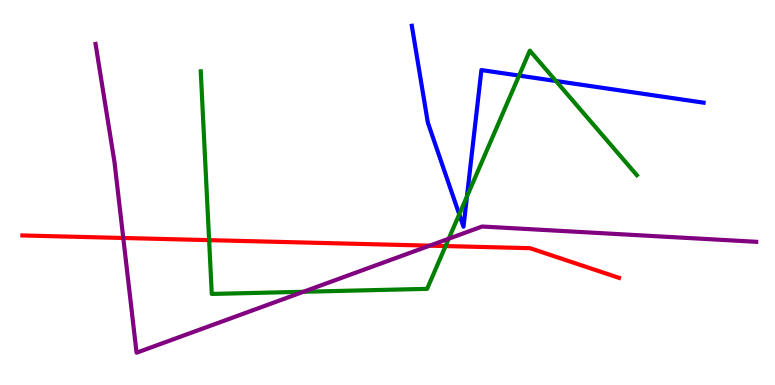[{'lines': ['blue', 'red'], 'intersections': []}, {'lines': ['green', 'red'], 'intersections': [{'x': 2.7, 'y': 3.76}, {'x': 5.75, 'y': 3.61}]}, {'lines': ['purple', 'red'], 'intersections': [{'x': 1.59, 'y': 3.82}, {'x': 5.54, 'y': 3.62}]}, {'lines': ['blue', 'green'], 'intersections': [{'x': 5.93, 'y': 4.43}, {'x': 6.03, 'y': 4.9}, {'x': 6.7, 'y': 8.04}, {'x': 7.17, 'y': 7.9}]}, {'lines': ['blue', 'purple'], 'intersections': []}, {'lines': ['green', 'purple'], 'intersections': [{'x': 3.92, 'y': 2.42}, {'x': 5.79, 'y': 3.8}]}]